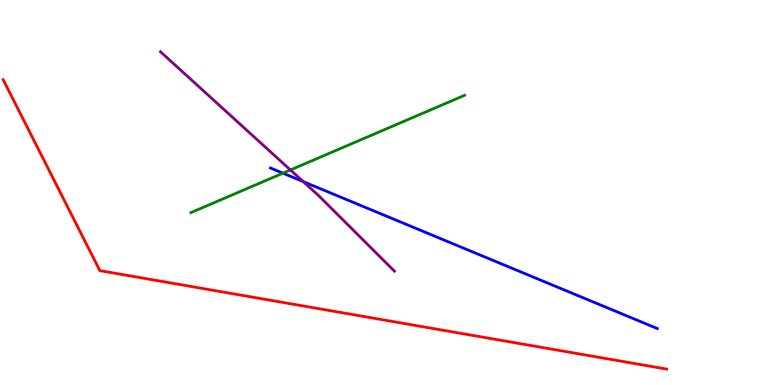[{'lines': ['blue', 'red'], 'intersections': []}, {'lines': ['green', 'red'], 'intersections': []}, {'lines': ['purple', 'red'], 'intersections': []}, {'lines': ['blue', 'green'], 'intersections': [{'x': 3.65, 'y': 5.5}]}, {'lines': ['blue', 'purple'], 'intersections': [{'x': 3.91, 'y': 5.28}]}, {'lines': ['green', 'purple'], 'intersections': [{'x': 3.75, 'y': 5.59}]}]